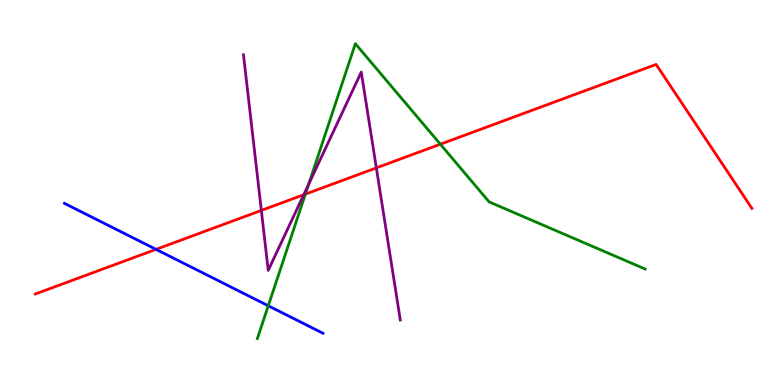[{'lines': ['blue', 'red'], 'intersections': [{'x': 2.01, 'y': 3.52}]}, {'lines': ['green', 'red'], 'intersections': [{'x': 3.94, 'y': 4.96}, {'x': 5.68, 'y': 6.25}]}, {'lines': ['purple', 'red'], 'intersections': [{'x': 3.37, 'y': 4.53}, {'x': 3.92, 'y': 4.94}, {'x': 4.86, 'y': 5.64}]}, {'lines': ['blue', 'green'], 'intersections': [{'x': 3.46, 'y': 2.06}]}, {'lines': ['blue', 'purple'], 'intersections': []}, {'lines': ['green', 'purple'], 'intersections': [{'x': 3.98, 'y': 5.21}]}]